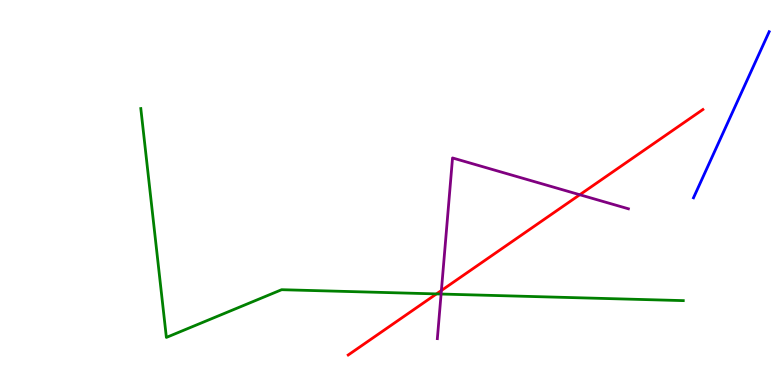[{'lines': ['blue', 'red'], 'intersections': []}, {'lines': ['green', 'red'], 'intersections': [{'x': 5.63, 'y': 2.37}]}, {'lines': ['purple', 'red'], 'intersections': [{'x': 5.7, 'y': 2.45}, {'x': 7.48, 'y': 4.94}]}, {'lines': ['blue', 'green'], 'intersections': []}, {'lines': ['blue', 'purple'], 'intersections': []}, {'lines': ['green', 'purple'], 'intersections': [{'x': 5.69, 'y': 2.36}]}]